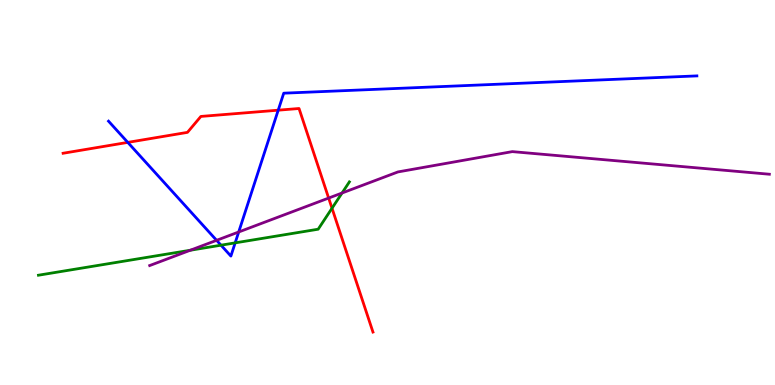[{'lines': ['blue', 'red'], 'intersections': [{'x': 1.65, 'y': 6.3}, {'x': 3.59, 'y': 7.14}]}, {'lines': ['green', 'red'], 'intersections': [{'x': 4.28, 'y': 4.59}]}, {'lines': ['purple', 'red'], 'intersections': [{'x': 4.24, 'y': 4.86}]}, {'lines': ['blue', 'green'], 'intersections': [{'x': 2.85, 'y': 3.63}, {'x': 3.03, 'y': 3.69}]}, {'lines': ['blue', 'purple'], 'intersections': [{'x': 2.79, 'y': 3.76}, {'x': 3.08, 'y': 3.97}]}, {'lines': ['green', 'purple'], 'intersections': [{'x': 2.46, 'y': 3.5}, {'x': 4.41, 'y': 4.99}]}]